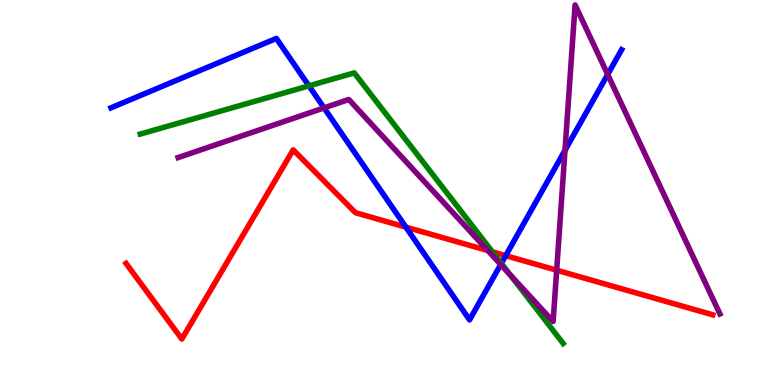[{'lines': ['blue', 'red'], 'intersections': [{'x': 5.24, 'y': 4.1}, {'x': 6.53, 'y': 3.36}]}, {'lines': ['green', 'red'], 'intersections': [{'x': 6.35, 'y': 3.46}]}, {'lines': ['purple', 'red'], 'intersections': [{'x': 6.29, 'y': 3.49}, {'x': 7.18, 'y': 2.98}]}, {'lines': ['blue', 'green'], 'intersections': [{'x': 3.99, 'y': 7.77}, {'x': 6.47, 'y': 3.16}]}, {'lines': ['blue', 'purple'], 'intersections': [{'x': 4.18, 'y': 7.2}, {'x': 6.46, 'y': 3.13}, {'x': 7.29, 'y': 6.1}, {'x': 7.84, 'y': 8.07}]}, {'lines': ['green', 'purple'], 'intersections': [{'x': 6.58, 'y': 2.86}]}]